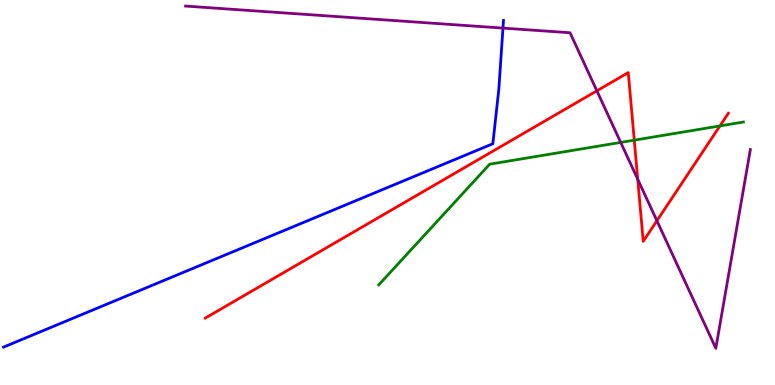[{'lines': ['blue', 'red'], 'intersections': []}, {'lines': ['green', 'red'], 'intersections': [{'x': 8.18, 'y': 6.36}, {'x': 9.29, 'y': 6.73}]}, {'lines': ['purple', 'red'], 'intersections': [{'x': 7.7, 'y': 7.64}, {'x': 8.23, 'y': 5.34}, {'x': 8.48, 'y': 4.27}]}, {'lines': ['blue', 'green'], 'intersections': []}, {'lines': ['blue', 'purple'], 'intersections': [{'x': 6.49, 'y': 9.27}]}, {'lines': ['green', 'purple'], 'intersections': [{'x': 8.01, 'y': 6.3}]}]